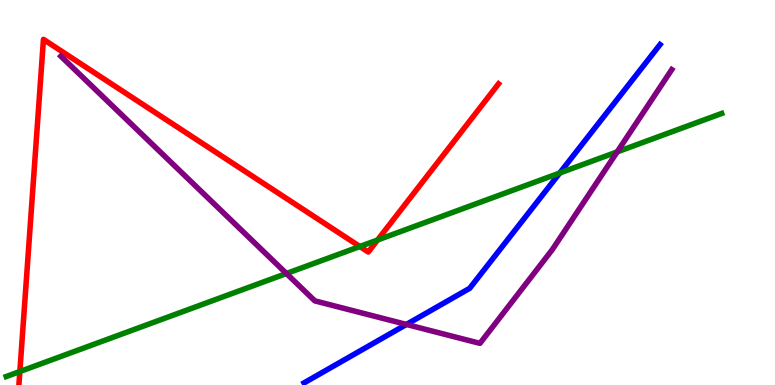[{'lines': ['blue', 'red'], 'intersections': []}, {'lines': ['green', 'red'], 'intersections': [{'x': 0.256, 'y': 0.35}, {'x': 4.64, 'y': 3.6}, {'x': 4.87, 'y': 3.77}]}, {'lines': ['purple', 'red'], 'intersections': []}, {'lines': ['blue', 'green'], 'intersections': [{'x': 7.22, 'y': 5.51}]}, {'lines': ['blue', 'purple'], 'intersections': [{'x': 5.24, 'y': 1.57}]}, {'lines': ['green', 'purple'], 'intersections': [{'x': 3.7, 'y': 2.9}, {'x': 7.96, 'y': 6.05}]}]